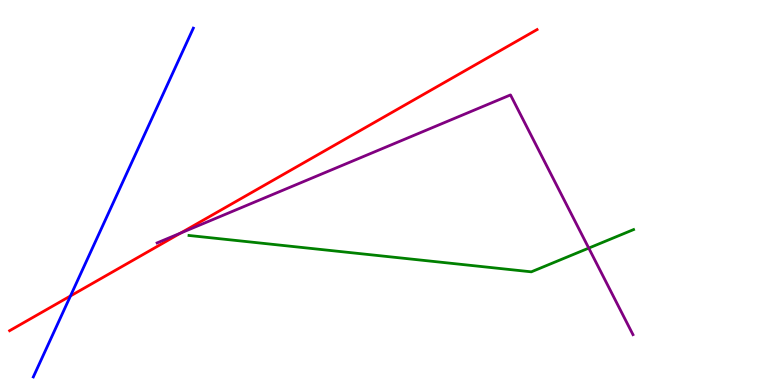[{'lines': ['blue', 'red'], 'intersections': [{'x': 0.909, 'y': 2.31}]}, {'lines': ['green', 'red'], 'intersections': []}, {'lines': ['purple', 'red'], 'intersections': [{'x': 2.33, 'y': 3.95}]}, {'lines': ['blue', 'green'], 'intersections': []}, {'lines': ['blue', 'purple'], 'intersections': []}, {'lines': ['green', 'purple'], 'intersections': [{'x': 7.6, 'y': 3.56}]}]